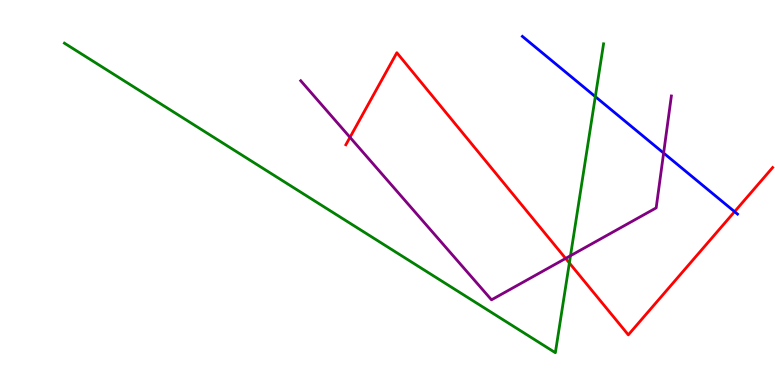[{'lines': ['blue', 'red'], 'intersections': [{'x': 9.48, 'y': 4.5}]}, {'lines': ['green', 'red'], 'intersections': [{'x': 7.35, 'y': 3.17}]}, {'lines': ['purple', 'red'], 'intersections': [{'x': 4.52, 'y': 6.43}, {'x': 7.3, 'y': 3.29}]}, {'lines': ['blue', 'green'], 'intersections': [{'x': 7.68, 'y': 7.49}]}, {'lines': ['blue', 'purple'], 'intersections': [{'x': 8.56, 'y': 6.02}]}, {'lines': ['green', 'purple'], 'intersections': [{'x': 7.36, 'y': 3.36}]}]